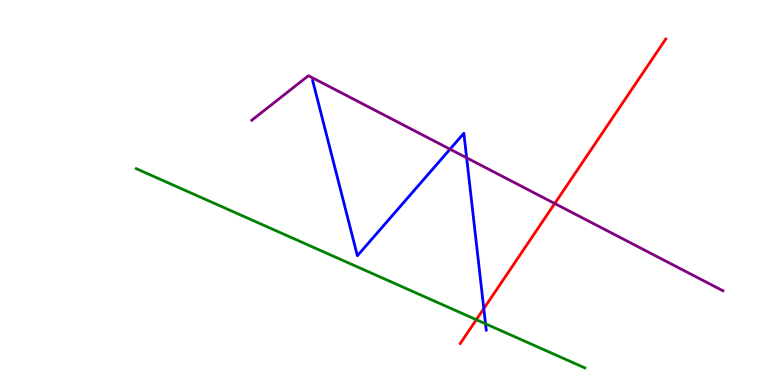[{'lines': ['blue', 'red'], 'intersections': [{'x': 6.24, 'y': 1.98}]}, {'lines': ['green', 'red'], 'intersections': [{'x': 6.15, 'y': 1.7}]}, {'lines': ['purple', 'red'], 'intersections': [{'x': 7.16, 'y': 4.71}]}, {'lines': ['blue', 'green'], 'intersections': [{'x': 6.26, 'y': 1.59}]}, {'lines': ['blue', 'purple'], 'intersections': [{'x': 5.81, 'y': 6.12}, {'x': 6.02, 'y': 5.9}]}, {'lines': ['green', 'purple'], 'intersections': []}]